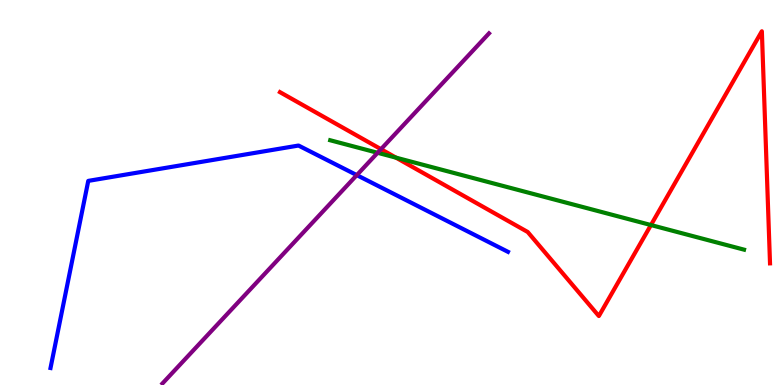[{'lines': ['blue', 'red'], 'intersections': []}, {'lines': ['green', 'red'], 'intersections': [{'x': 5.11, 'y': 5.91}, {'x': 8.4, 'y': 4.15}]}, {'lines': ['purple', 'red'], 'intersections': [{'x': 4.92, 'y': 6.13}]}, {'lines': ['blue', 'green'], 'intersections': []}, {'lines': ['blue', 'purple'], 'intersections': [{'x': 4.6, 'y': 5.45}]}, {'lines': ['green', 'purple'], 'intersections': [{'x': 4.87, 'y': 6.03}]}]